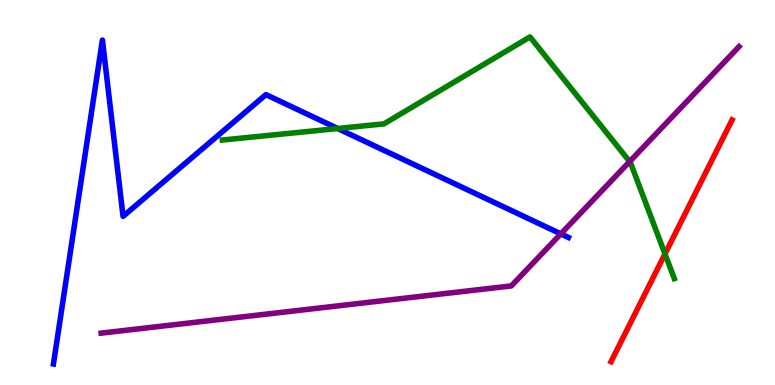[{'lines': ['blue', 'red'], 'intersections': []}, {'lines': ['green', 'red'], 'intersections': [{'x': 8.58, 'y': 3.4}]}, {'lines': ['purple', 'red'], 'intersections': []}, {'lines': ['blue', 'green'], 'intersections': [{'x': 4.36, 'y': 6.66}]}, {'lines': ['blue', 'purple'], 'intersections': [{'x': 7.24, 'y': 3.93}]}, {'lines': ['green', 'purple'], 'intersections': [{'x': 8.12, 'y': 5.8}]}]